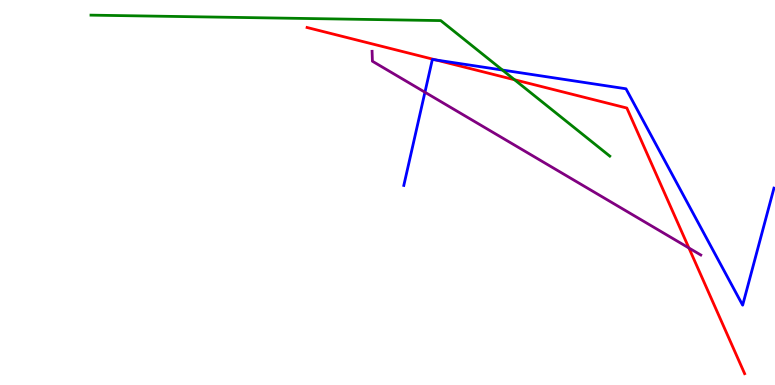[{'lines': ['blue', 'red'], 'intersections': [{'x': 5.63, 'y': 8.44}]}, {'lines': ['green', 'red'], 'intersections': [{'x': 6.64, 'y': 7.93}]}, {'lines': ['purple', 'red'], 'intersections': [{'x': 8.89, 'y': 3.56}]}, {'lines': ['blue', 'green'], 'intersections': [{'x': 6.48, 'y': 8.18}]}, {'lines': ['blue', 'purple'], 'intersections': [{'x': 5.48, 'y': 7.6}]}, {'lines': ['green', 'purple'], 'intersections': []}]